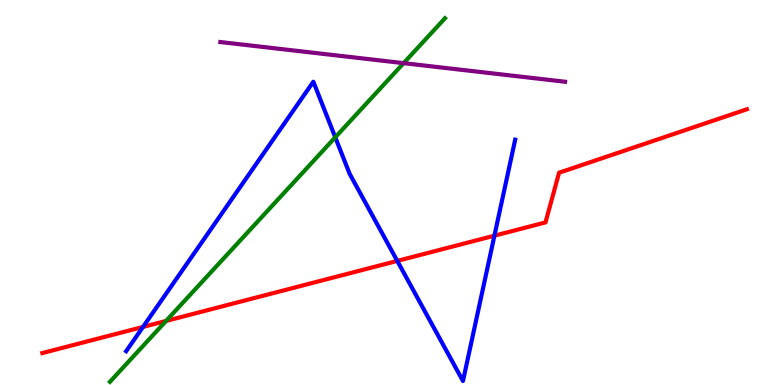[{'lines': ['blue', 'red'], 'intersections': [{'x': 1.85, 'y': 1.51}, {'x': 5.13, 'y': 3.22}, {'x': 6.38, 'y': 3.88}]}, {'lines': ['green', 'red'], 'intersections': [{'x': 2.14, 'y': 1.66}]}, {'lines': ['purple', 'red'], 'intersections': []}, {'lines': ['blue', 'green'], 'intersections': [{'x': 4.33, 'y': 6.43}]}, {'lines': ['blue', 'purple'], 'intersections': []}, {'lines': ['green', 'purple'], 'intersections': [{'x': 5.21, 'y': 8.36}]}]